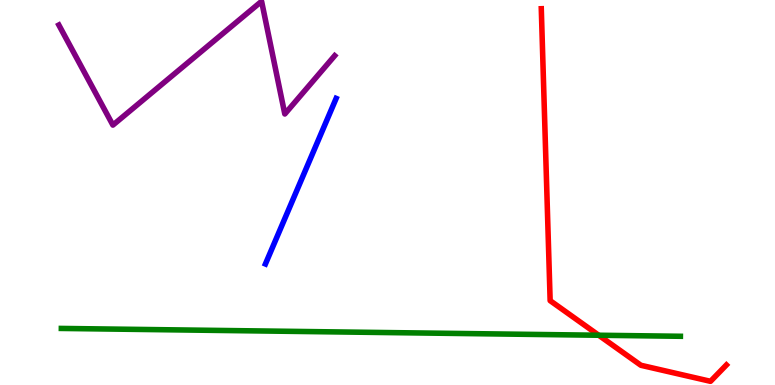[{'lines': ['blue', 'red'], 'intersections': []}, {'lines': ['green', 'red'], 'intersections': [{'x': 7.73, 'y': 1.29}]}, {'lines': ['purple', 'red'], 'intersections': []}, {'lines': ['blue', 'green'], 'intersections': []}, {'lines': ['blue', 'purple'], 'intersections': []}, {'lines': ['green', 'purple'], 'intersections': []}]